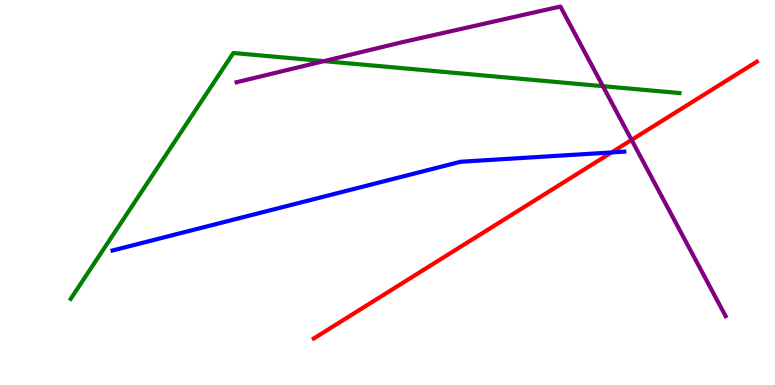[{'lines': ['blue', 'red'], 'intersections': [{'x': 7.89, 'y': 6.04}]}, {'lines': ['green', 'red'], 'intersections': []}, {'lines': ['purple', 'red'], 'intersections': [{'x': 8.15, 'y': 6.37}]}, {'lines': ['blue', 'green'], 'intersections': []}, {'lines': ['blue', 'purple'], 'intersections': []}, {'lines': ['green', 'purple'], 'intersections': [{'x': 4.18, 'y': 8.41}, {'x': 7.78, 'y': 7.76}]}]